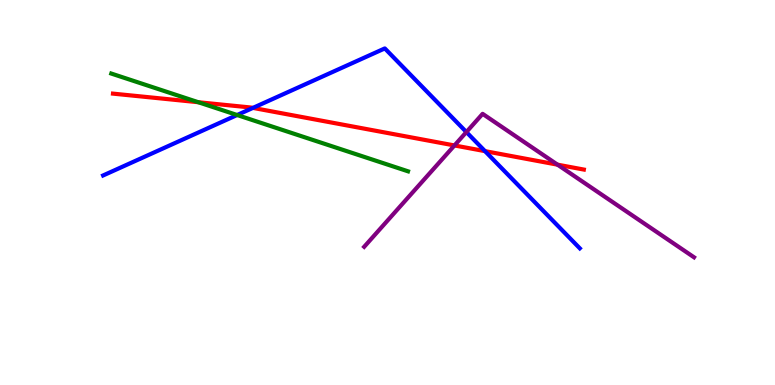[{'lines': ['blue', 'red'], 'intersections': [{'x': 3.26, 'y': 7.2}, {'x': 6.26, 'y': 6.07}]}, {'lines': ['green', 'red'], 'intersections': [{'x': 2.56, 'y': 7.35}]}, {'lines': ['purple', 'red'], 'intersections': [{'x': 5.86, 'y': 6.22}, {'x': 7.19, 'y': 5.72}]}, {'lines': ['blue', 'green'], 'intersections': [{'x': 3.06, 'y': 7.01}]}, {'lines': ['blue', 'purple'], 'intersections': [{'x': 6.02, 'y': 6.57}]}, {'lines': ['green', 'purple'], 'intersections': []}]